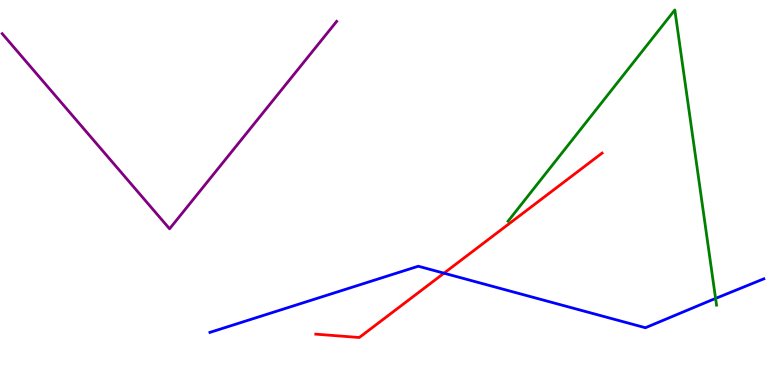[{'lines': ['blue', 'red'], 'intersections': [{'x': 5.73, 'y': 2.9}]}, {'lines': ['green', 'red'], 'intersections': []}, {'lines': ['purple', 'red'], 'intersections': []}, {'lines': ['blue', 'green'], 'intersections': [{'x': 9.23, 'y': 2.25}]}, {'lines': ['blue', 'purple'], 'intersections': []}, {'lines': ['green', 'purple'], 'intersections': []}]